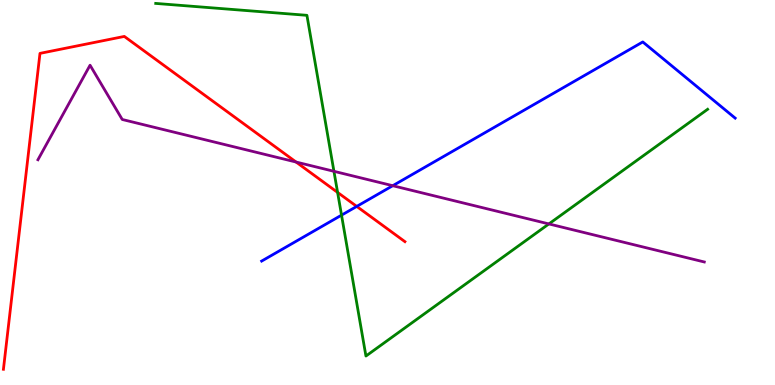[{'lines': ['blue', 'red'], 'intersections': [{'x': 4.6, 'y': 4.64}]}, {'lines': ['green', 'red'], 'intersections': [{'x': 4.36, 'y': 5.0}]}, {'lines': ['purple', 'red'], 'intersections': [{'x': 3.82, 'y': 5.79}]}, {'lines': ['blue', 'green'], 'intersections': [{'x': 4.41, 'y': 4.41}]}, {'lines': ['blue', 'purple'], 'intersections': [{'x': 5.07, 'y': 5.18}]}, {'lines': ['green', 'purple'], 'intersections': [{'x': 4.31, 'y': 5.55}, {'x': 7.08, 'y': 4.18}]}]